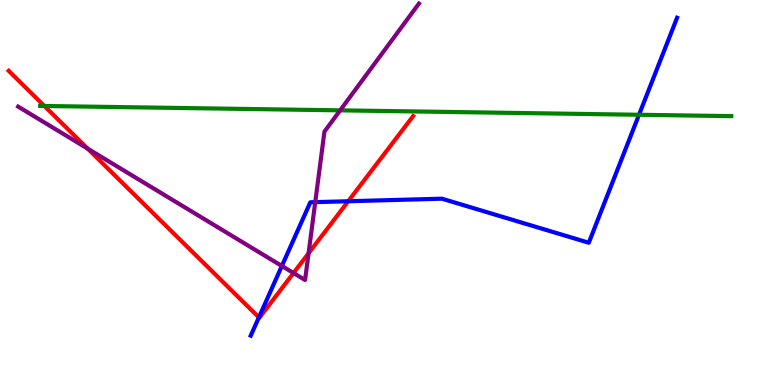[{'lines': ['blue', 'red'], 'intersections': [{'x': 3.34, 'y': 1.76}, {'x': 4.49, 'y': 4.77}]}, {'lines': ['green', 'red'], 'intersections': [{'x': 0.572, 'y': 7.25}]}, {'lines': ['purple', 'red'], 'intersections': [{'x': 1.13, 'y': 6.14}, {'x': 3.79, 'y': 2.91}, {'x': 3.98, 'y': 3.42}]}, {'lines': ['blue', 'green'], 'intersections': [{'x': 8.25, 'y': 7.02}]}, {'lines': ['blue', 'purple'], 'intersections': [{'x': 3.64, 'y': 3.09}, {'x': 4.07, 'y': 4.75}]}, {'lines': ['green', 'purple'], 'intersections': [{'x': 4.39, 'y': 7.13}]}]